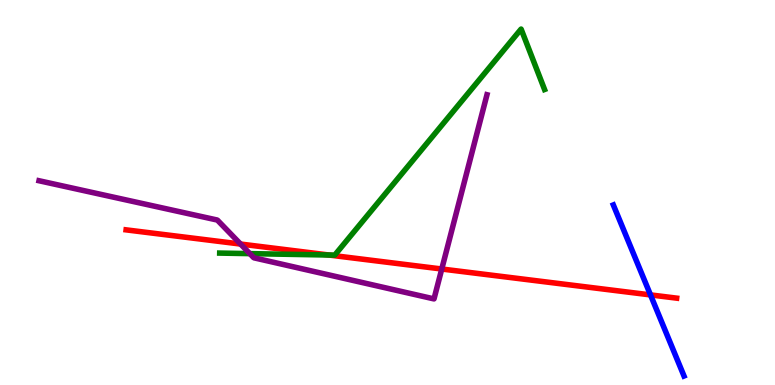[{'lines': ['blue', 'red'], 'intersections': [{'x': 8.39, 'y': 2.34}]}, {'lines': ['green', 'red'], 'intersections': [{'x': 4.25, 'y': 3.38}]}, {'lines': ['purple', 'red'], 'intersections': [{'x': 3.1, 'y': 3.66}, {'x': 5.7, 'y': 3.01}]}, {'lines': ['blue', 'green'], 'intersections': []}, {'lines': ['blue', 'purple'], 'intersections': []}, {'lines': ['green', 'purple'], 'intersections': [{'x': 3.22, 'y': 3.41}]}]